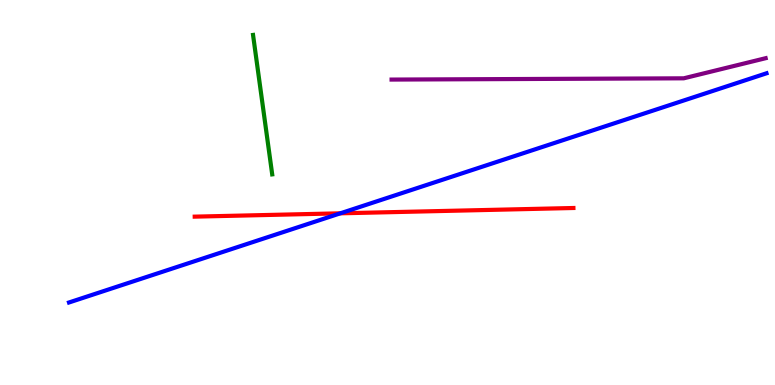[{'lines': ['blue', 'red'], 'intersections': [{'x': 4.39, 'y': 4.46}]}, {'lines': ['green', 'red'], 'intersections': []}, {'lines': ['purple', 'red'], 'intersections': []}, {'lines': ['blue', 'green'], 'intersections': []}, {'lines': ['blue', 'purple'], 'intersections': []}, {'lines': ['green', 'purple'], 'intersections': []}]